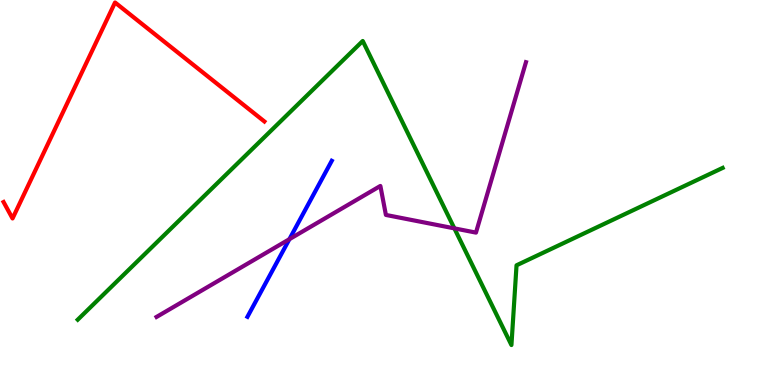[{'lines': ['blue', 'red'], 'intersections': []}, {'lines': ['green', 'red'], 'intersections': []}, {'lines': ['purple', 'red'], 'intersections': []}, {'lines': ['blue', 'green'], 'intersections': []}, {'lines': ['blue', 'purple'], 'intersections': [{'x': 3.73, 'y': 3.79}]}, {'lines': ['green', 'purple'], 'intersections': [{'x': 5.86, 'y': 4.07}]}]